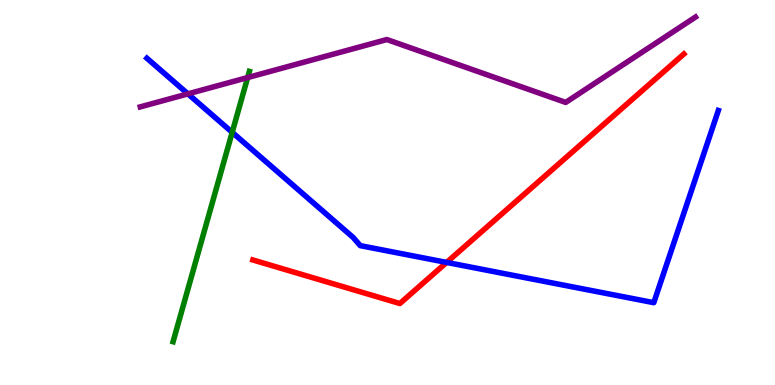[{'lines': ['blue', 'red'], 'intersections': [{'x': 5.76, 'y': 3.18}]}, {'lines': ['green', 'red'], 'intersections': []}, {'lines': ['purple', 'red'], 'intersections': []}, {'lines': ['blue', 'green'], 'intersections': [{'x': 3.0, 'y': 6.56}]}, {'lines': ['blue', 'purple'], 'intersections': [{'x': 2.42, 'y': 7.56}]}, {'lines': ['green', 'purple'], 'intersections': [{'x': 3.2, 'y': 7.99}]}]